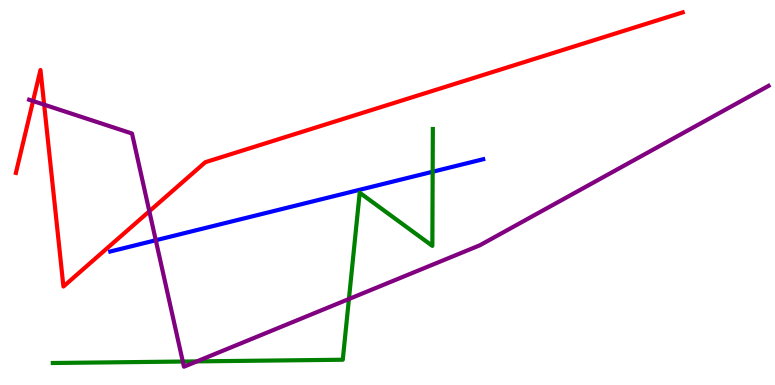[{'lines': ['blue', 'red'], 'intersections': []}, {'lines': ['green', 'red'], 'intersections': []}, {'lines': ['purple', 'red'], 'intersections': [{'x': 0.427, 'y': 7.38}, {'x': 0.57, 'y': 7.28}, {'x': 1.93, 'y': 4.51}]}, {'lines': ['blue', 'green'], 'intersections': [{'x': 5.58, 'y': 5.54}]}, {'lines': ['blue', 'purple'], 'intersections': [{'x': 2.01, 'y': 3.76}]}, {'lines': ['green', 'purple'], 'intersections': [{'x': 2.36, 'y': 0.609}, {'x': 2.54, 'y': 0.613}, {'x': 4.5, 'y': 2.23}]}]